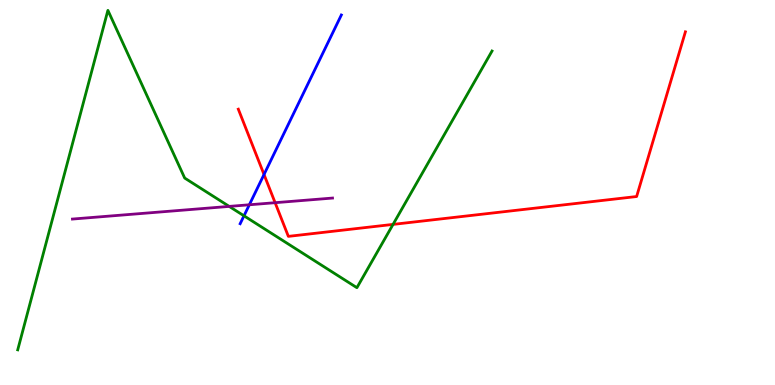[{'lines': ['blue', 'red'], 'intersections': [{'x': 3.41, 'y': 5.47}]}, {'lines': ['green', 'red'], 'intersections': [{'x': 5.07, 'y': 4.17}]}, {'lines': ['purple', 'red'], 'intersections': [{'x': 3.55, 'y': 4.74}]}, {'lines': ['blue', 'green'], 'intersections': [{'x': 3.15, 'y': 4.39}]}, {'lines': ['blue', 'purple'], 'intersections': [{'x': 3.22, 'y': 4.68}]}, {'lines': ['green', 'purple'], 'intersections': [{'x': 2.96, 'y': 4.64}]}]